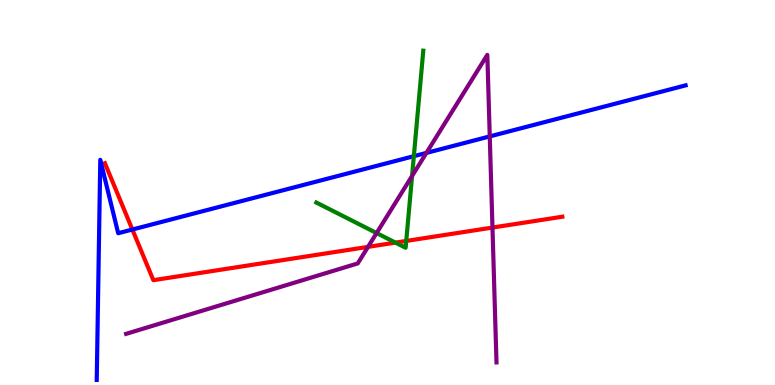[{'lines': ['blue', 'red'], 'intersections': [{'x': 1.71, 'y': 4.04}]}, {'lines': ['green', 'red'], 'intersections': [{'x': 5.1, 'y': 3.7}, {'x': 5.24, 'y': 3.74}]}, {'lines': ['purple', 'red'], 'intersections': [{'x': 4.75, 'y': 3.59}, {'x': 6.35, 'y': 4.09}]}, {'lines': ['blue', 'green'], 'intersections': [{'x': 5.34, 'y': 5.94}]}, {'lines': ['blue', 'purple'], 'intersections': [{'x': 5.5, 'y': 6.03}, {'x': 6.32, 'y': 6.46}]}, {'lines': ['green', 'purple'], 'intersections': [{'x': 4.86, 'y': 3.95}, {'x': 5.32, 'y': 5.43}]}]